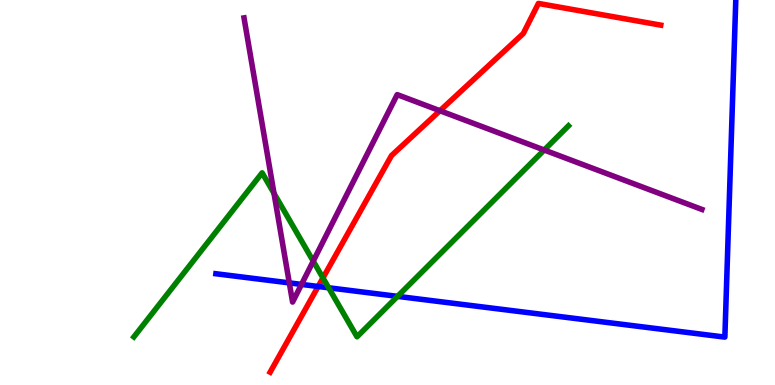[{'lines': ['blue', 'red'], 'intersections': [{'x': 4.11, 'y': 2.56}]}, {'lines': ['green', 'red'], 'intersections': [{'x': 4.17, 'y': 2.78}]}, {'lines': ['purple', 'red'], 'intersections': [{'x': 5.68, 'y': 7.12}]}, {'lines': ['blue', 'green'], 'intersections': [{'x': 4.24, 'y': 2.53}, {'x': 5.13, 'y': 2.3}]}, {'lines': ['blue', 'purple'], 'intersections': [{'x': 3.73, 'y': 2.65}, {'x': 3.89, 'y': 2.61}]}, {'lines': ['green', 'purple'], 'intersections': [{'x': 3.54, 'y': 4.98}, {'x': 4.04, 'y': 3.22}, {'x': 7.02, 'y': 6.1}]}]